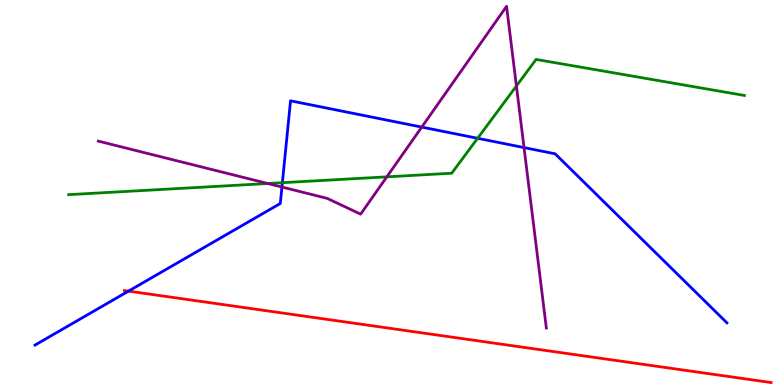[{'lines': ['blue', 'red'], 'intersections': [{'x': 1.66, 'y': 2.44}]}, {'lines': ['green', 'red'], 'intersections': []}, {'lines': ['purple', 'red'], 'intersections': []}, {'lines': ['blue', 'green'], 'intersections': [{'x': 3.64, 'y': 5.25}, {'x': 6.16, 'y': 6.41}]}, {'lines': ['blue', 'purple'], 'intersections': [{'x': 3.64, 'y': 5.14}, {'x': 5.44, 'y': 6.7}, {'x': 6.76, 'y': 6.17}]}, {'lines': ['green', 'purple'], 'intersections': [{'x': 3.46, 'y': 5.23}, {'x': 4.99, 'y': 5.41}, {'x': 6.66, 'y': 7.77}]}]